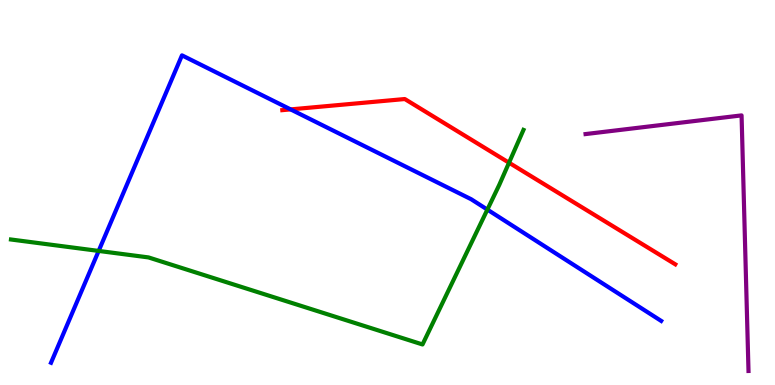[{'lines': ['blue', 'red'], 'intersections': [{'x': 3.75, 'y': 7.16}]}, {'lines': ['green', 'red'], 'intersections': [{'x': 6.57, 'y': 5.77}]}, {'lines': ['purple', 'red'], 'intersections': []}, {'lines': ['blue', 'green'], 'intersections': [{'x': 1.27, 'y': 3.48}, {'x': 6.29, 'y': 4.56}]}, {'lines': ['blue', 'purple'], 'intersections': []}, {'lines': ['green', 'purple'], 'intersections': []}]